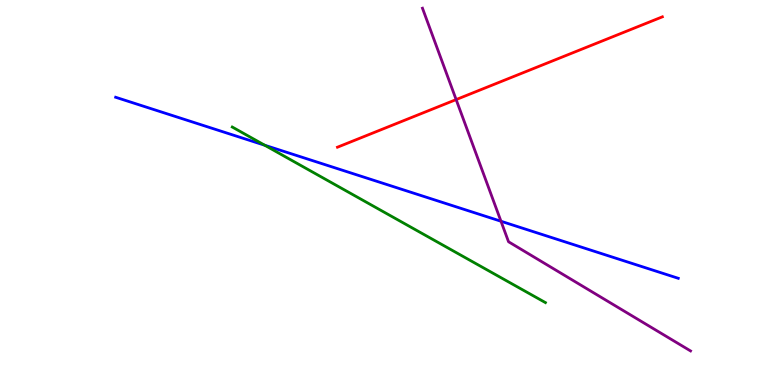[{'lines': ['blue', 'red'], 'intersections': []}, {'lines': ['green', 'red'], 'intersections': []}, {'lines': ['purple', 'red'], 'intersections': [{'x': 5.89, 'y': 7.41}]}, {'lines': ['blue', 'green'], 'intersections': [{'x': 3.42, 'y': 6.23}]}, {'lines': ['blue', 'purple'], 'intersections': [{'x': 6.46, 'y': 4.25}]}, {'lines': ['green', 'purple'], 'intersections': []}]